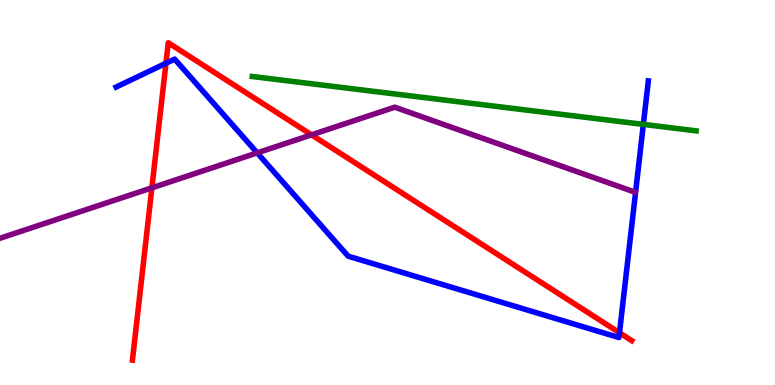[{'lines': ['blue', 'red'], 'intersections': [{'x': 2.14, 'y': 8.36}, {'x': 7.99, 'y': 1.36}]}, {'lines': ['green', 'red'], 'intersections': []}, {'lines': ['purple', 'red'], 'intersections': [{'x': 1.96, 'y': 5.12}, {'x': 4.02, 'y': 6.5}]}, {'lines': ['blue', 'green'], 'intersections': [{'x': 8.3, 'y': 6.77}]}, {'lines': ['blue', 'purple'], 'intersections': [{'x': 3.32, 'y': 6.03}]}, {'lines': ['green', 'purple'], 'intersections': []}]